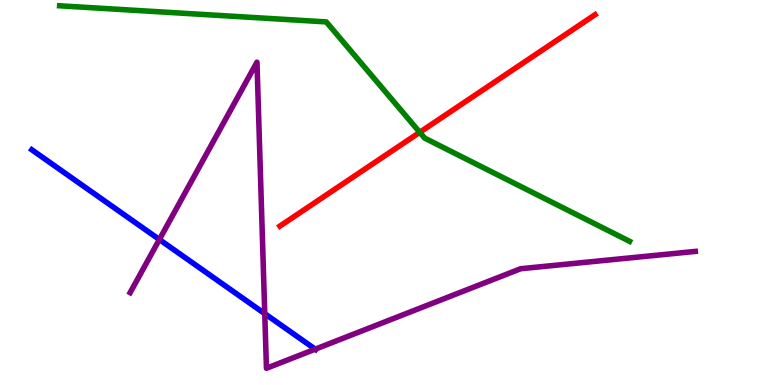[{'lines': ['blue', 'red'], 'intersections': []}, {'lines': ['green', 'red'], 'intersections': [{'x': 5.42, 'y': 6.56}]}, {'lines': ['purple', 'red'], 'intersections': []}, {'lines': ['blue', 'green'], 'intersections': []}, {'lines': ['blue', 'purple'], 'intersections': [{'x': 2.06, 'y': 3.78}, {'x': 3.42, 'y': 1.85}, {'x': 4.07, 'y': 0.931}]}, {'lines': ['green', 'purple'], 'intersections': []}]